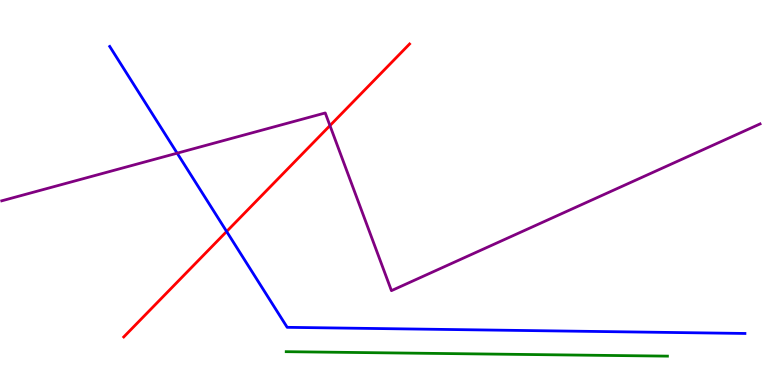[{'lines': ['blue', 'red'], 'intersections': [{'x': 2.92, 'y': 3.99}]}, {'lines': ['green', 'red'], 'intersections': []}, {'lines': ['purple', 'red'], 'intersections': [{'x': 4.26, 'y': 6.74}]}, {'lines': ['blue', 'green'], 'intersections': []}, {'lines': ['blue', 'purple'], 'intersections': [{'x': 2.29, 'y': 6.02}]}, {'lines': ['green', 'purple'], 'intersections': []}]